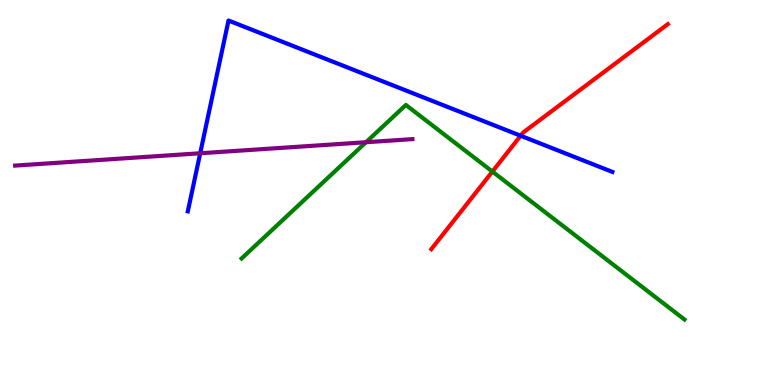[{'lines': ['blue', 'red'], 'intersections': [{'x': 6.72, 'y': 6.47}]}, {'lines': ['green', 'red'], 'intersections': [{'x': 6.35, 'y': 5.54}]}, {'lines': ['purple', 'red'], 'intersections': []}, {'lines': ['blue', 'green'], 'intersections': []}, {'lines': ['blue', 'purple'], 'intersections': [{'x': 2.58, 'y': 6.02}]}, {'lines': ['green', 'purple'], 'intersections': [{'x': 4.72, 'y': 6.31}]}]